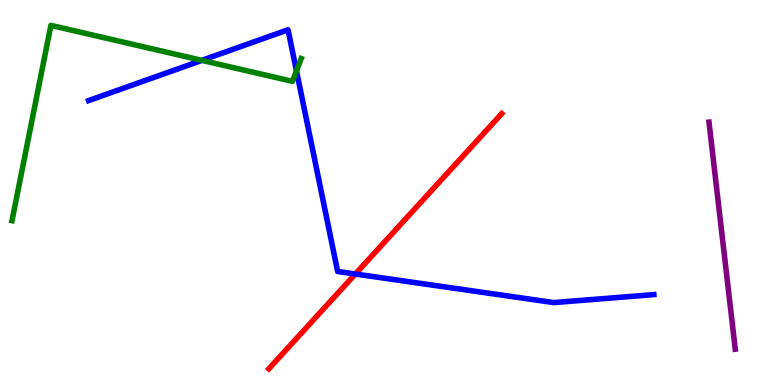[{'lines': ['blue', 'red'], 'intersections': [{'x': 4.58, 'y': 2.88}]}, {'lines': ['green', 'red'], 'intersections': []}, {'lines': ['purple', 'red'], 'intersections': []}, {'lines': ['blue', 'green'], 'intersections': [{'x': 2.6, 'y': 8.43}, {'x': 3.83, 'y': 8.16}]}, {'lines': ['blue', 'purple'], 'intersections': []}, {'lines': ['green', 'purple'], 'intersections': []}]